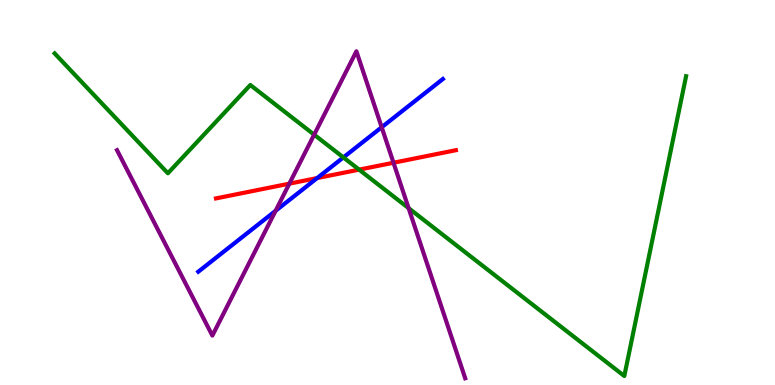[{'lines': ['blue', 'red'], 'intersections': [{'x': 4.09, 'y': 5.37}]}, {'lines': ['green', 'red'], 'intersections': [{'x': 4.63, 'y': 5.59}]}, {'lines': ['purple', 'red'], 'intersections': [{'x': 3.73, 'y': 5.23}, {'x': 5.08, 'y': 5.77}]}, {'lines': ['blue', 'green'], 'intersections': [{'x': 4.43, 'y': 5.91}]}, {'lines': ['blue', 'purple'], 'intersections': [{'x': 3.56, 'y': 4.52}, {'x': 4.92, 'y': 6.7}]}, {'lines': ['green', 'purple'], 'intersections': [{'x': 4.05, 'y': 6.5}, {'x': 5.27, 'y': 4.59}]}]